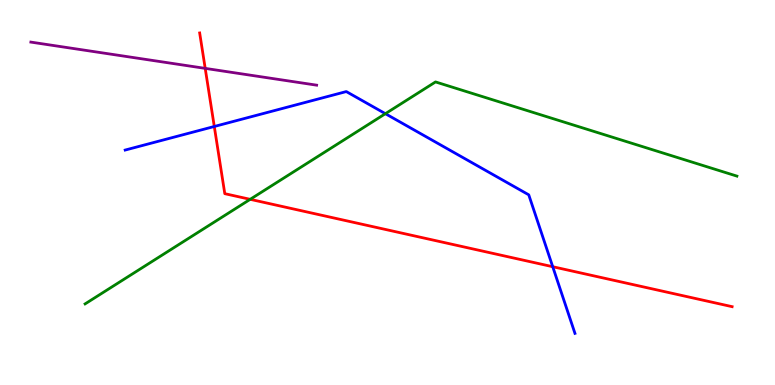[{'lines': ['blue', 'red'], 'intersections': [{'x': 2.77, 'y': 6.71}, {'x': 7.13, 'y': 3.07}]}, {'lines': ['green', 'red'], 'intersections': [{'x': 3.23, 'y': 4.82}]}, {'lines': ['purple', 'red'], 'intersections': [{'x': 2.65, 'y': 8.22}]}, {'lines': ['blue', 'green'], 'intersections': [{'x': 4.97, 'y': 7.05}]}, {'lines': ['blue', 'purple'], 'intersections': []}, {'lines': ['green', 'purple'], 'intersections': []}]